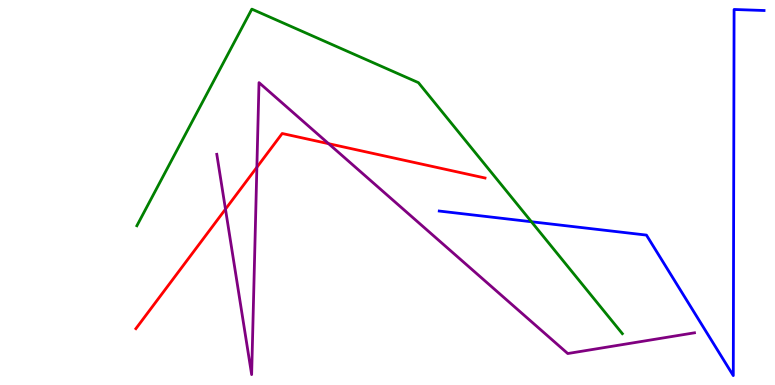[{'lines': ['blue', 'red'], 'intersections': []}, {'lines': ['green', 'red'], 'intersections': []}, {'lines': ['purple', 'red'], 'intersections': [{'x': 2.91, 'y': 4.57}, {'x': 3.31, 'y': 5.66}, {'x': 4.24, 'y': 6.27}]}, {'lines': ['blue', 'green'], 'intersections': [{'x': 6.86, 'y': 4.24}]}, {'lines': ['blue', 'purple'], 'intersections': []}, {'lines': ['green', 'purple'], 'intersections': []}]